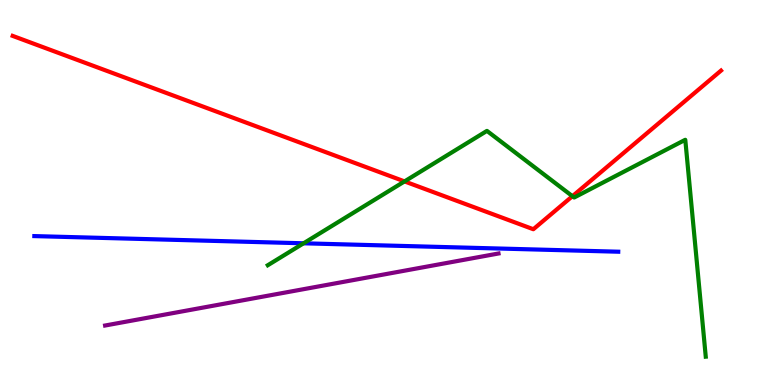[{'lines': ['blue', 'red'], 'intersections': []}, {'lines': ['green', 'red'], 'intersections': [{'x': 5.22, 'y': 5.29}, {'x': 7.39, 'y': 4.9}]}, {'lines': ['purple', 'red'], 'intersections': []}, {'lines': ['blue', 'green'], 'intersections': [{'x': 3.92, 'y': 3.68}]}, {'lines': ['blue', 'purple'], 'intersections': []}, {'lines': ['green', 'purple'], 'intersections': []}]